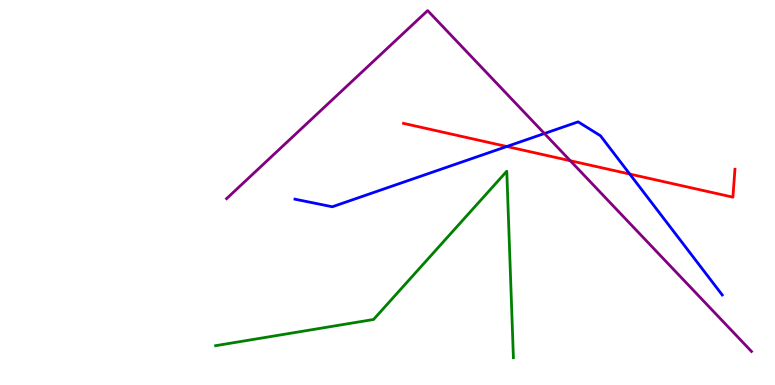[{'lines': ['blue', 'red'], 'intersections': [{'x': 6.54, 'y': 6.19}, {'x': 8.13, 'y': 5.48}]}, {'lines': ['green', 'red'], 'intersections': []}, {'lines': ['purple', 'red'], 'intersections': [{'x': 7.36, 'y': 5.83}]}, {'lines': ['blue', 'green'], 'intersections': []}, {'lines': ['blue', 'purple'], 'intersections': [{'x': 7.02, 'y': 6.53}]}, {'lines': ['green', 'purple'], 'intersections': []}]